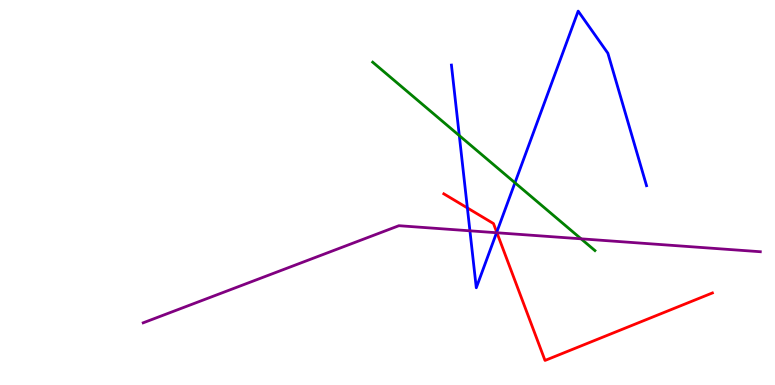[{'lines': ['blue', 'red'], 'intersections': [{'x': 6.03, 'y': 4.6}, {'x': 6.41, 'y': 3.97}]}, {'lines': ['green', 'red'], 'intersections': []}, {'lines': ['purple', 'red'], 'intersections': [{'x': 6.41, 'y': 3.95}]}, {'lines': ['blue', 'green'], 'intersections': [{'x': 5.93, 'y': 6.48}, {'x': 6.64, 'y': 5.25}]}, {'lines': ['blue', 'purple'], 'intersections': [{'x': 6.06, 'y': 4.0}, {'x': 6.41, 'y': 3.95}]}, {'lines': ['green', 'purple'], 'intersections': [{'x': 7.5, 'y': 3.8}]}]